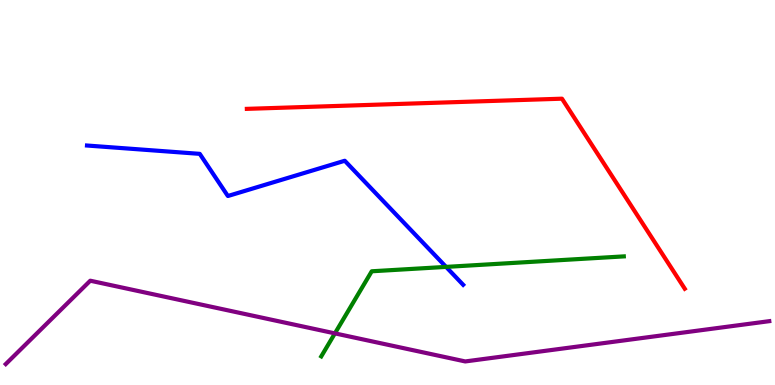[{'lines': ['blue', 'red'], 'intersections': []}, {'lines': ['green', 'red'], 'intersections': []}, {'lines': ['purple', 'red'], 'intersections': []}, {'lines': ['blue', 'green'], 'intersections': [{'x': 5.76, 'y': 3.07}]}, {'lines': ['blue', 'purple'], 'intersections': []}, {'lines': ['green', 'purple'], 'intersections': [{'x': 4.32, 'y': 1.34}]}]